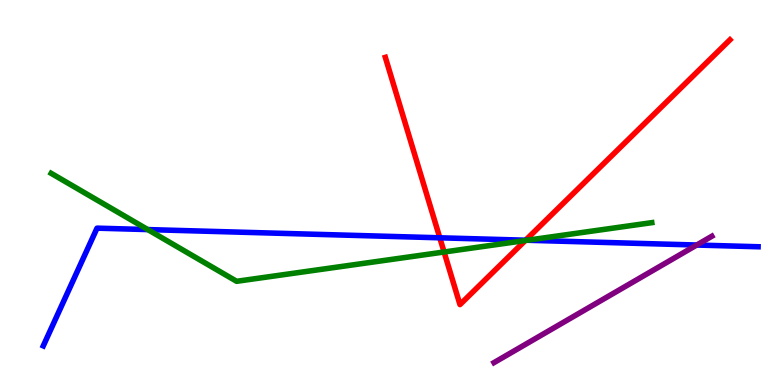[{'lines': ['blue', 'red'], 'intersections': [{'x': 5.67, 'y': 3.82}, {'x': 6.78, 'y': 3.76}]}, {'lines': ['green', 'red'], 'intersections': [{'x': 5.73, 'y': 3.45}, {'x': 6.78, 'y': 3.75}]}, {'lines': ['purple', 'red'], 'intersections': []}, {'lines': ['blue', 'green'], 'intersections': [{'x': 1.91, 'y': 4.04}, {'x': 6.8, 'y': 3.76}]}, {'lines': ['blue', 'purple'], 'intersections': [{'x': 8.99, 'y': 3.64}]}, {'lines': ['green', 'purple'], 'intersections': []}]